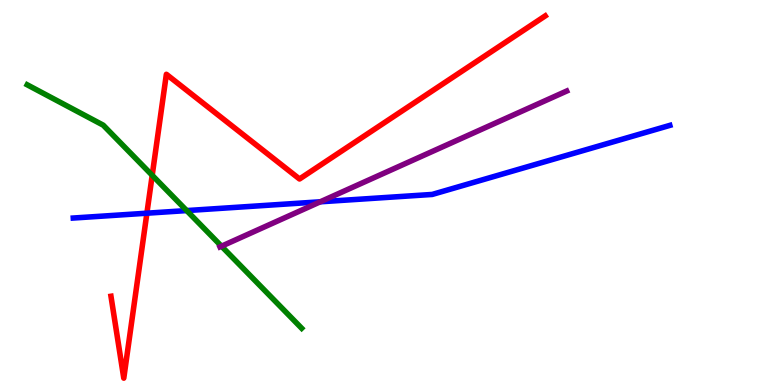[{'lines': ['blue', 'red'], 'intersections': [{'x': 1.9, 'y': 4.46}]}, {'lines': ['green', 'red'], 'intersections': [{'x': 1.96, 'y': 5.45}]}, {'lines': ['purple', 'red'], 'intersections': []}, {'lines': ['blue', 'green'], 'intersections': [{'x': 2.41, 'y': 4.53}]}, {'lines': ['blue', 'purple'], 'intersections': [{'x': 4.13, 'y': 4.76}]}, {'lines': ['green', 'purple'], 'intersections': [{'x': 2.86, 'y': 3.6}]}]